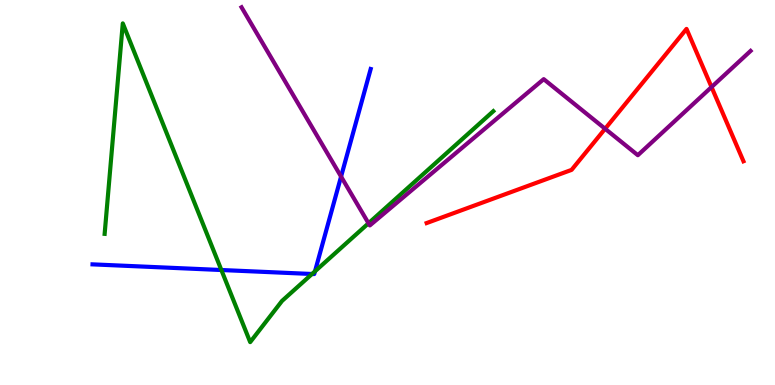[{'lines': ['blue', 'red'], 'intersections': []}, {'lines': ['green', 'red'], 'intersections': []}, {'lines': ['purple', 'red'], 'intersections': [{'x': 7.81, 'y': 6.66}, {'x': 9.18, 'y': 7.74}]}, {'lines': ['blue', 'green'], 'intersections': [{'x': 2.86, 'y': 2.99}, {'x': 4.03, 'y': 2.88}, {'x': 4.06, 'y': 2.95}]}, {'lines': ['blue', 'purple'], 'intersections': [{'x': 4.4, 'y': 5.41}]}, {'lines': ['green', 'purple'], 'intersections': [{'x': 4.76, 'y': 4.2}]}]